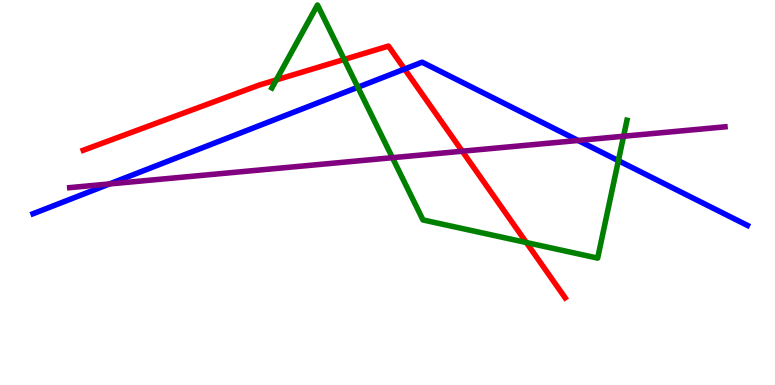[{'lines': ['blue', 'red'], 'intersections': [{'x': 5.22, 'y': 8.21}]}, {'lines': ['green', 'red'], 'intersections': [{'x': 3.57, 'y': 7.92}, {'x': 4.44, 'y': 8.46}, {'x': 6.79, 'y': 3.7}]}, {'lines': ['purple', 'red'], 'intersections': [{'x': 5.96, 'y': 6.07}]}, {'lines': ['blue', 'green'], 'intersections': [{'x': 4.62, 'y': 7.73}, {'x': 7.98, 'y': 5.83}]}, {'lines': ['blue', 'purple'], 'intersections': [{'x': 1.41, 'y': 5.22}, {'x': 7.46, 'y': 6.35}]}, {'lines': ['green', 'purple'], 'intersections': [{'x': 5.06, 'y': 5.9}, {'x': 8.05, 'y': 6.46}]}]